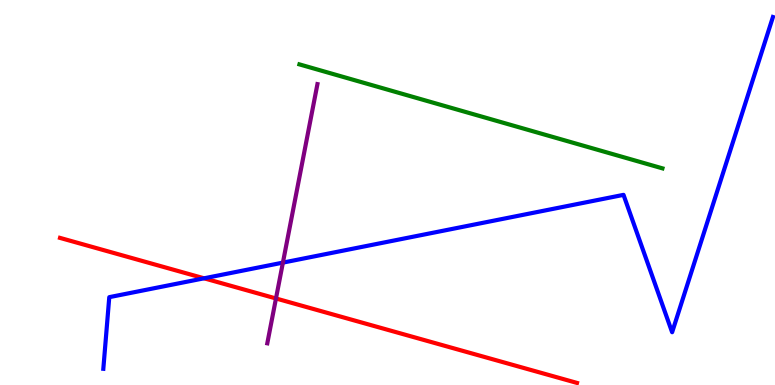[{'lines': ['blue', 'red'], 'intersections': [{'x': 2.63, 'y': 2.77}]}, {'lines': ['green', 'red'], 'intersections': []}, {'lines': ['purple', 'red'], 'intersections': [{'x': 3.56, 'y': 2.25}]}, {'lines': ['blue', 'green'], 'intersections': []}, {'lines': ['blue', 'purple'], 'intersections': [{'x': 3.65, 'y': 3.18}]}, {'lines': ['green', 'purple'], 'intersections': []}]